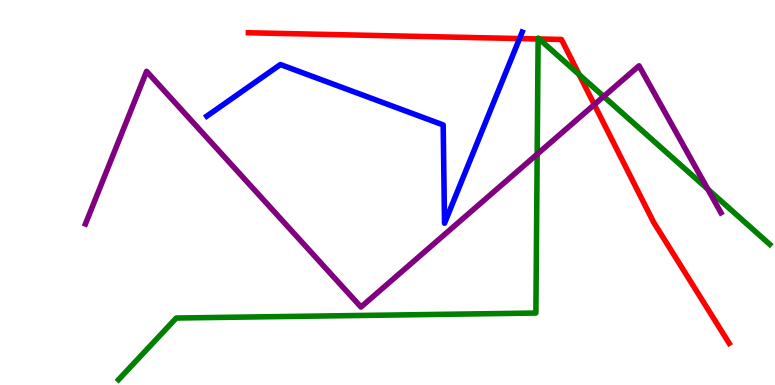[{'lines': ['blue', 'red'], 'intersections': [{'x': 6.7, 'y': 9.0}]}, {'lines': ['green', 'red'], 'intersections': [{'x': 6.94, 'y': 8.99}, {'x': 6.96, 'y': 8.99}, {'x': 7.47, 'y': 8.06}]}, {'lines': ['purple', 'red'], 'intersections': [{'x': 7.67, 'y': 7.28}]}, {'lines': ['blue', 'green'], 'intersections': []}, {'lines': ['blue', 'purple'], 'intersections': []}, {'lines': ['green', 'purple'], 'intersections': [{'x': 6.93, 'y': 6.0}, {'x': 7.79, 'y': 7.49}, {'x': 9.13, 'y': 5.09}]}]